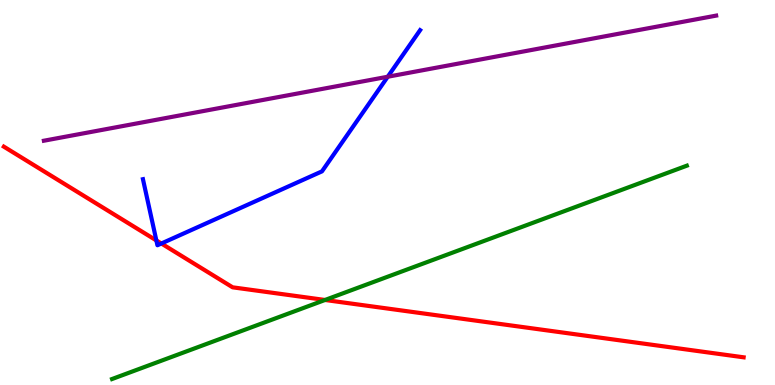[{'lines': ['blue', 'red'], 'intersections': [{'x': 2.02, 'y': 3.76}, {'x': 2.08, 'y': 3.68}]}, {'lines': ['green', 'red'], 'intersections': [{'x': 4.19, 'y': 2.21}]}, {'lines': ['purple', 'red'], 'intersections': []}, {'lines': ['blue', 'green'], 'intersections': []}, {'lines': ['blue', 'purple'], 'intersections': [{'x': 5.0, 'y': 8.01}]}, {'lines': ['green', 'purple'], 'intersections': []}]